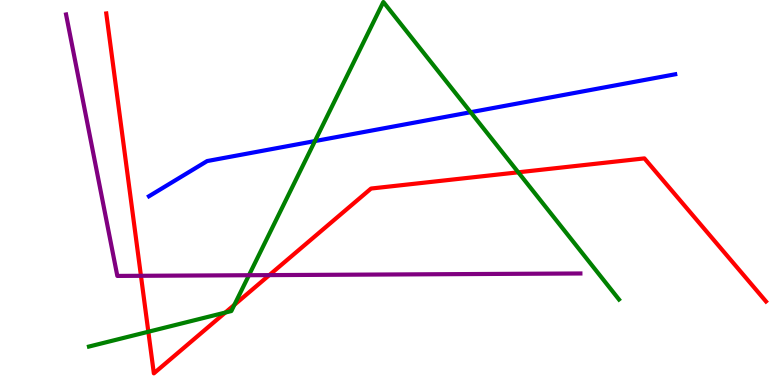[{'lines': ['blue', 'red'], 'intersections': []}, {'lines': ['green', 'red'], 'intersections': [{'x': 1.91, 'y': 1.38}, {'x': 2.91, 'y': 1.88}, {'x': 3.02, 'y': 2.08}, {'x': 6.69, 'y': 5.52}]}, {'lines': ['purple', 'red'], 'intersections': [{'x': 1.82, 'y': 2.84}, {'x': 3.47, 'y': 2.85}]}, {'lines': ['blue', 'green'], 'intersections': [{'x': 4.06, 'y': 6.34}, {'x': 6.07, 'y': 7.09}]}, {'lines': ['blue', 'purple'], 'intersections': []}, {'lines': ['green', 'purple'], 'intersections': [{'x': 3.21, 'y': 2.85}]}]